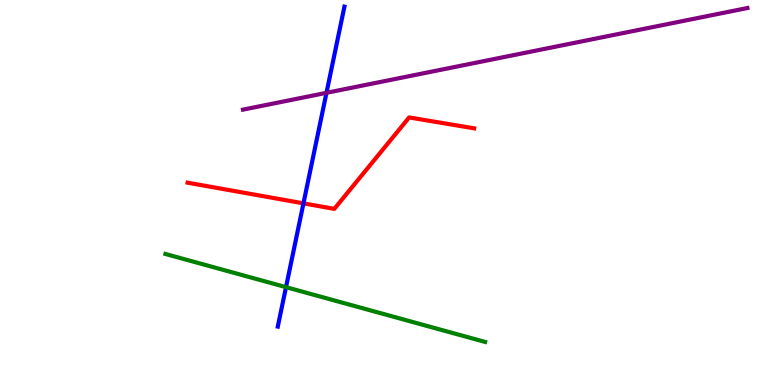[{'lines': ['blue', 'red'], 'intersections': [{'x': 3.92, 'y': 4.72}]}, {'lines': ['green', 'red'], 'intersections': []}, {'lines': ['purple', 'red'], 'intersections': []}, {'lines': ['blue', 'green'], 'intersections': [{'x': 3.69, 'y': 2.54}]}, {'lines': ['blue', 'purple'], 'intersections': [{'x': 4.21, 'y': 7.59}]}, {'lines': ['green', 'purple'], 'intersections': []}]